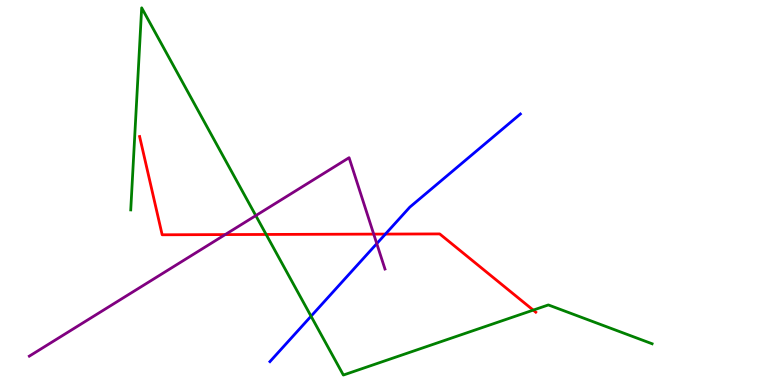[{'lines': ['blue', 'red'], 'intersections': [{'x': 4.97, 'y': 3.92}]}, {'lines': ['green', 'red'], 'intersections': [{'x': 3.43, 'y': 3.91}, {'x': 6.88, 'y': 1.95}]}, {'lines': ['purple', 'red'], 'intersections': [{'x': 2.91, 'y': 3.91}, {'x': 4.82, 'y': 3.92}]}, {'lines': ['blue', 'green'], 'intersections': [{'x': 4.01, 'y': 1.79}]}, {'lines': ['blue', 'purple'], 'intersections': [{'x': 4.86, 'y': 3.67}]}, {'lines': ['green', 'purple'], 'intersections': [{'x': 3.3, 'y': 4.4}]}]